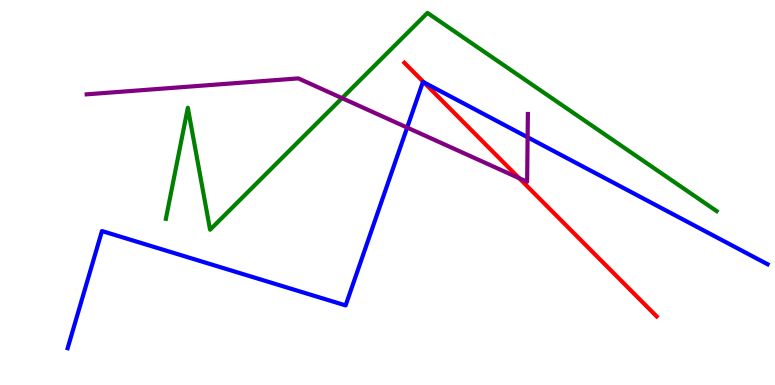[{'lines': ['blue', 'red'], 'intersections': [{'x': 5.47, 'y': 7.86}]}, {'lines': ['green', 'red'], 'intersections': []}, {'lines': ['purple', 'red'], 'intersections': [{'x': 6.7, 'y': 5.37}]}, {'lines': ['blue', 'green'], 'intersections': []}, {'lines': ['blue', 'purple'], 'intersections': [{'x': 5.25, 'y': 6.69}, {'x': 6.81, 'y': 6.43}]}, {'lines': ['green', 'purple'], 'intersections': [{'x': 4.41, 'y': 7.45}]}]